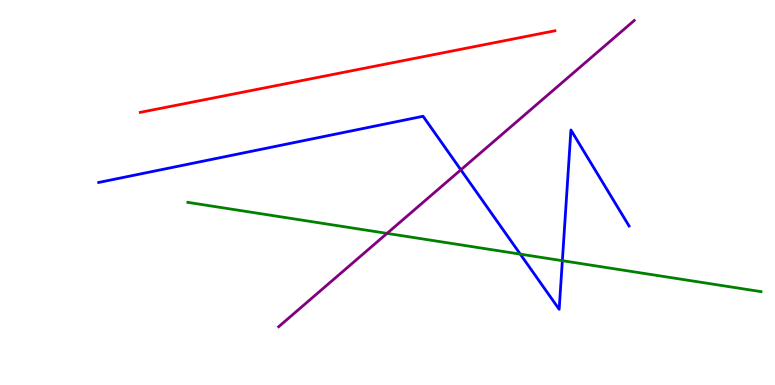[{'lines': ['blue', 'red'], 'intersections': []}, {'lines': ['green', 'red'], 'intersections': []}, {'lines': ['purple', 'red'], 'intersections': []}, {'lines': ['blue', 'green'], 'intersections': [{'x': 6.71, 'y': 3.4}, {'x': 7.26, 'y': 3.23}]}, {'lines': ['blue', 'purple'], 'intersections': [{'x': 5.95, 'y': 5.59}]}, {'lines': ['green', 'purple'], 'intersections': [{'x': 4.99, 'y': 3.94}]}]